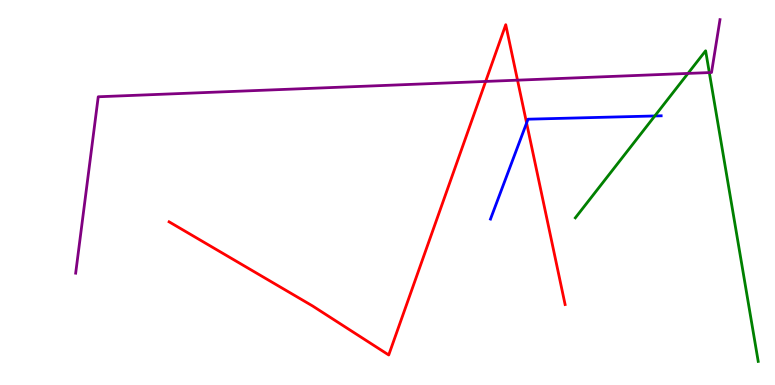[{'lines': ['blue', 'red'], 'intersections': [{'x': 6.79, 'y': 6.81}]}, {'lines': ['green', 'red'], 'intersections': []}, {'lines': ['purple', 'red'], 'intersections': [{'x': 6.27, 'y': 7.88}, {'x': 6.68, 'y': 7.92}]}, {'lines': ['blue', 'green'], 'intersections': [{'x': 8.45, 'y': 6.99}]}, {'lines': ['blue', 'purple'], 'intersections': []}, {'lines': ['green', 'purple'], 'intersections': [{'x': 8.88, 'y': 8.09}, {'x': 9.15, 'y': 8.11}]}]